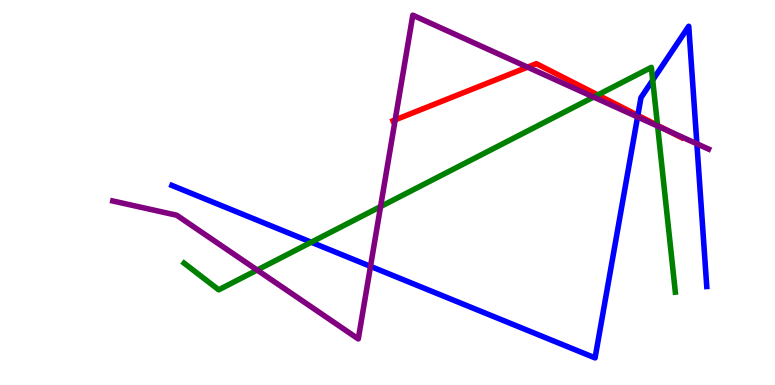[{'lines': ['blue', 'red'], 'intersections': [{'x': 8.23, 'y': 7.0}]}, {'lines': ['green', 'red'], 'intersections': [{'x': 7.71, 'y': 7.53}, {'x': 8.48, 'y': 6.74}]}, {'lines': ['purple', 'red'], 'intersections': [{'x': 5.1, 'y': 6.89}, {'x': 6.81, 'y': 8.26}, {'x': 8.62, 'y': 6.6}]}, {'lines': ['blue', 'green'], 'intersections': [{'x': 4.02, 'y': 3.71}, {'x': 8.42, 'y': 7.92}]}, {'lines': ['blue', 'purple'], 'intersections': [{'x': 4.78, 'y': 3.08}, {'x': 8.23, 'y': 6.96}, {'x': 8.99, 'y': 6.27}]}, {'lines': ['green', 'purple'], 'intersections': [{'x': 3.32, 'y': 2.99}, {'x': 4.91, 'y': 4.63}, {'x': 7.66, 'y': 7.48}, {'x': 8.49, 'y': 6.73}]}]